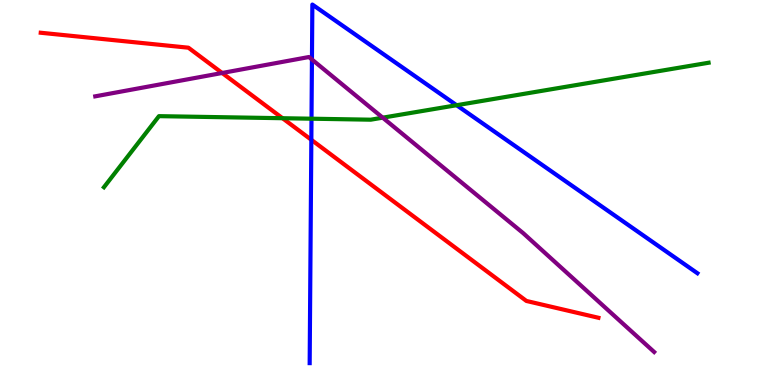[{'lines': ['blue', 'red'], 'intersections': [{'x': 4.02, 'y': 6.37}]}, {'lines': ['green', 'red'], 'intersections': [{'x': 3.65, 'y': 6.93}]}, {'lines': ['purple', 'red'], 'intersections': [{'x': 2.87, 'y': 8.1}]}, {'lines': ['blue', 'green'], 'intersections': [{'x': 4.02, 'y': 6.92}, {'x': 5.89, 'y': 7.27}]}, {'lines': ['blue', 'purple'], 'intersections': [{'x': 4.03, 'y': 8.45}]}, {'lines': ['green', 'purple'], 'intersections': [{'x': 4.94, 'y': 6.94}]}]